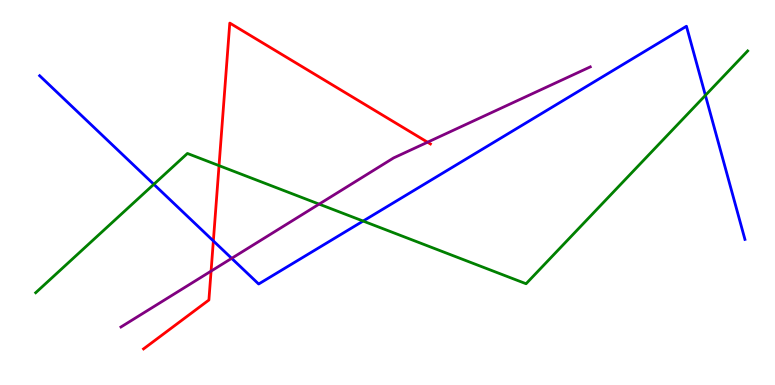[{'lines': ['blue', 'red'], 'intersections': [{'x': 2.75, 'y': 3.74}]}, {'lines': ['green', 'red'], 'intersections': [{'x': 2.83, 'y': 5.7}]}, {'lines': ['purple', 'red'], 'intersections': [{'x': 2.72, 'y': 2.96}, {'x': 5.52, 'y': 6.31}]}, {'lines': ['blue', 'green'], 'intersections': [{'x': 1.98, 'y': 5.21}, {'x': 4.69, 'y': 4.26}, {'x': 9.1, 'y': 7.52}]}, {'lines': ['blue', 'purple'], 'intersections': [{'x': 2.99, 'y': 3.29}]}, {'lines': ['green', 'purple'], 'intersections': [{'x': 4.12, 'y': 4.7}]}]